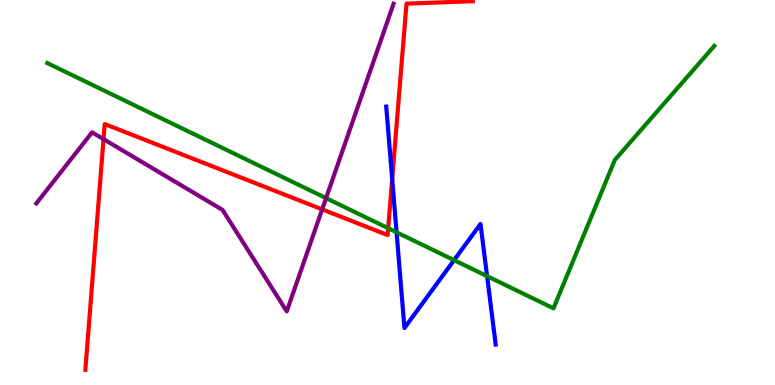[{'lines': ['blue', 'red'], 'intersections': [{'x': 5.06, 'y': 5.35}]}, {'lines': ['green', 'red'], 'intersections': [{'x': 5.01, 'y': 4.07}]}, {'lines': ['purple', 'red'], 'intersections': [{'x': 1.34, 'y': 6.39}, {'x': 4.16, 'y': 4.56}]}, {'lines': ['blue', 'green'], 'intersections': [{'x': 5.12, 'y': 3.97}, {'x': 5.86, 'y': 3.24}, {'x': 6.28, 'y': 2.83}]}, {'lines': ['blue', 'purple'], 'intersections': []}, {'lines': ['green', 'purple'], 'intersections': [{'x': 4.21, 'y': 4.85}]}]